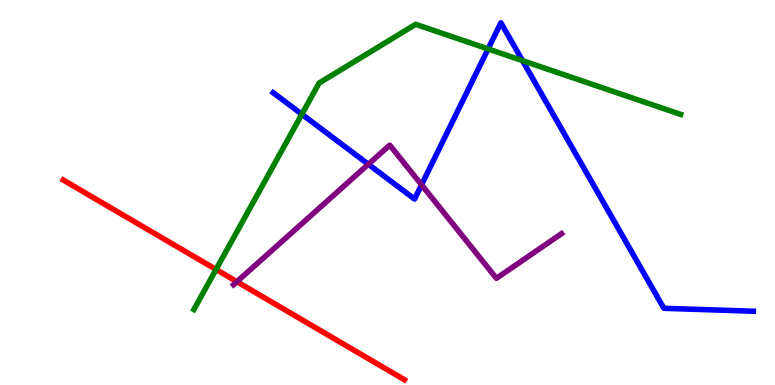[{'lines': ['blue', 'red'], 'intersections': []}, {'lines': ['green', 'red'], 'intersections': [{'x': 2.79, 'y': 3.0}]}, {'lines': ['purple', 'red'], 'intersections': [{'x': 3.06, 'y': 2.68}]}, {'lines': ['blue', 'green'], 'intersections': [{'x': 3.89, 'y': 7.03}, {'x': 6.3, 'y': 8.73}, {'x': 6.74, 'y': 8.43}]}, {'lines': ['blue', 'purple'], 'intersections': [{'x': 4.75, 'y': 5.73}, {'x': 5.44, 'y': 5.2}]}, {'lines': ['green', 'purple'], 'intersections': []}]